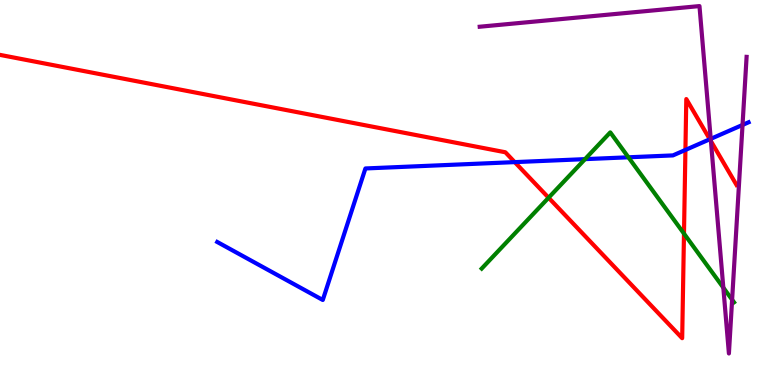[{'lines': ['blue', 'red'], 'intersections': [{'x': 6.64, 'y': 5.79}, {'x': 8.84, 'y': 6.11}, {'x': 9.16, 'y': 6.38}]}, {'lines': ['green', 'red'], 'intersections': [{'x': 7.08, 'y': 4.86}, {'x': 8.83, 'y': 3.93}]}, {'lines': ['purple', 'red'], 'intersections': [{'x': 9.17, 'y': 6.33}]}, {'lines': ['blue', 'green'], 'intersections': [{'x': 7.55, 'y': 5.87}, {'x': 8.11, 'y': 5.91}]}, {'lines': ['blue', 'purple'], 'intersections': [{'x': 9.17, 'y': 6.39}, {'x': 9.58, 'y': 6.75}]}, {'lines': ['green', 'purple'], 'intersections': [{'x': 9.33, 'y': 2.53}, {'x': 9.45, 'y': 2.22}]}]